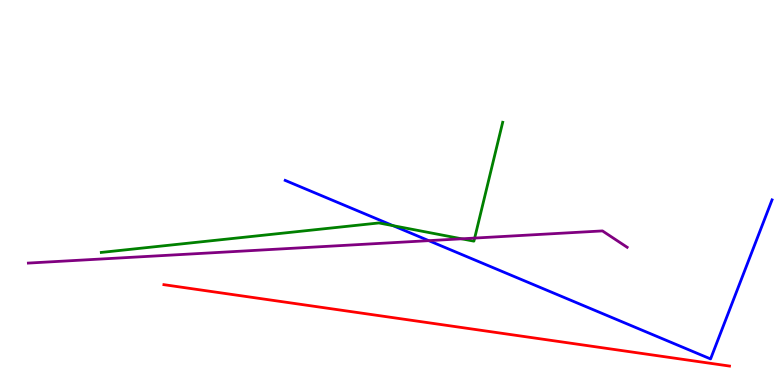[{'lines': ['blue', 'red'], 'intersections': []}, {'lines': ['green', 'red'], 'intersections': []}, {'lines': ['purple', 'red'], 'intersections': []}, {'lines': ['blue', 'green'], 'intersections': [{'x': 5.07, 'y': 4.14}]}, {'lines': ['blue', 'purple'], 'intersections': [{'x': 5.53, 'y': 3.75}]}, {'lines': ['green', 'purple'], 'intersections': [{'x': 5.96, 'y': 3.8}, {'x': 6.12, 'y': 3.82}]}]